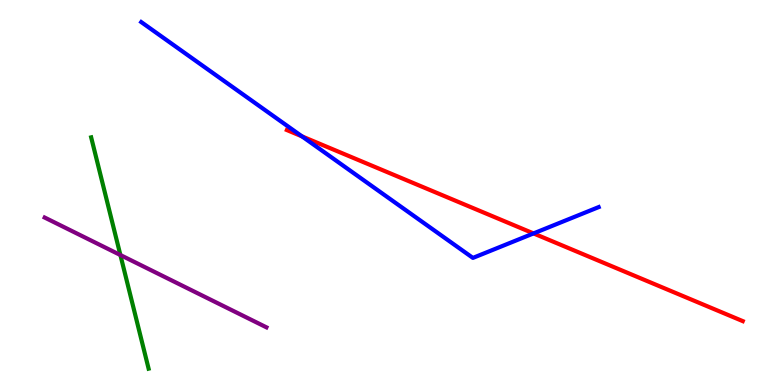[{'lines': ['blue', 'red'], 'intersections': [{'x': 3.9, 'y': 6.46}, {'x': 6.88, 'y': 3.94}]}, {'lines': ['green', 'red'], 'intersections': []}, {'lines': ['purple', 'red'], 'intersections': []}, {'lines': ['blue', 'green'], 'intersections': []}, {'lines': ['blue', 'purple'], 'intersections': []}, {'lines': ['green', 'purple'], 'intersections': [{'x': 1.55, 'y': 3.38}]}]